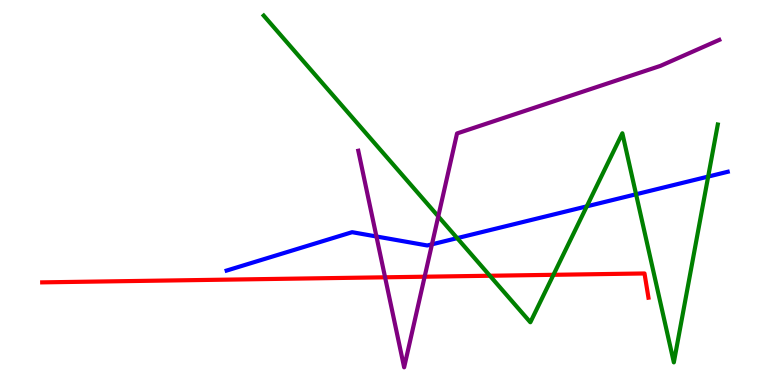[{'lines': ['blue', 'red'], 'intersections': []}, {'lines': ['green', 'red'], 'intersections': [{'x': 6.32, 'y': 2.84}, {'x': 7.14, 'y': 2.86}]}, {'lines': ['purple', 'red'], 'intersections': [{'x': 4.97, 'y': 2.8}, {'x': 5.48, 'y': 2.81}]}, {'lines': ['blue', 'green'], 'intersections': [{'x': 5.9, 'y': 3.81}, {'x': 7.57, 'y': 4.64}, {'x': 8.21, 'y': 4.95}, {'x': 9.14, 'y': 5.41}]}, {'lines': ['blue', 'purple'], 'intersections': [{'x': 4.86, 'y': 3.86}, {'x': 5.57, 'y': 3.65}]}, {'lines': ['green', 'purple'], 'intersections': [{'x': 5.66, 'y': 4.38}]}]